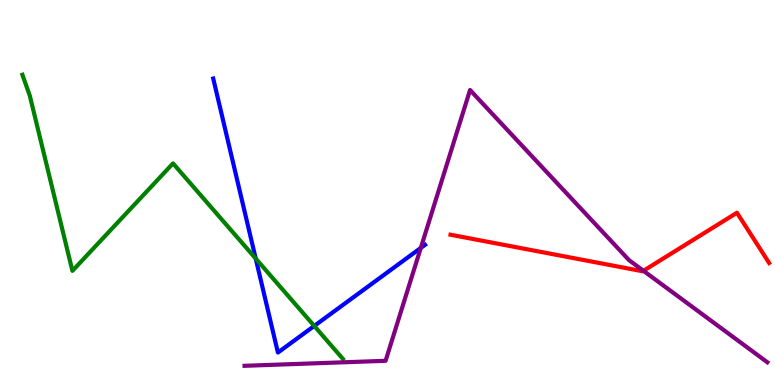[{'lines': ['blue', 'red'], 'intersections': []}, {'lines': ['green', 'red'], 'intersections': []}, {'lines': ['purple', 'red'], 'intersections': [{'x': 8.3, 'y': 2.97}]}, {'lines': ['blue', 'green'], 'intersections': [{'x': 3.3, 'y': 3.28}, {'x': 4.05, 'y': 1.53}]}, {'lines': ['blue', 'purple'], 'intersections': [{'x': 5.43, 'y': 3.56}]}, {'lines': ['green', 'purple'], 'intersections': []}]